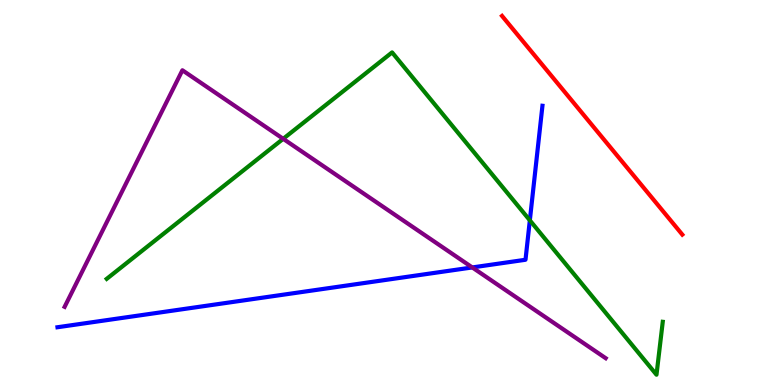[{'lines': ['blue', 'red'], 'intersections': []}, {'lines': ['green', 'red'], 'intersections': []}, {'lines': ['purple', 'red'], 'intersections': []}, {'lines': ['blue', 'green'], 'intersections': [{'x': 6.84, 'y': 4.28}]}, {'lines': ['blue', 'purple'], 'intersections': [{'x': 6.09, 'y': 3.05}]}, {'lines': ['green', 'purple'], 'intersections': [{'x': 3.65, 'y': 6.39}]}]